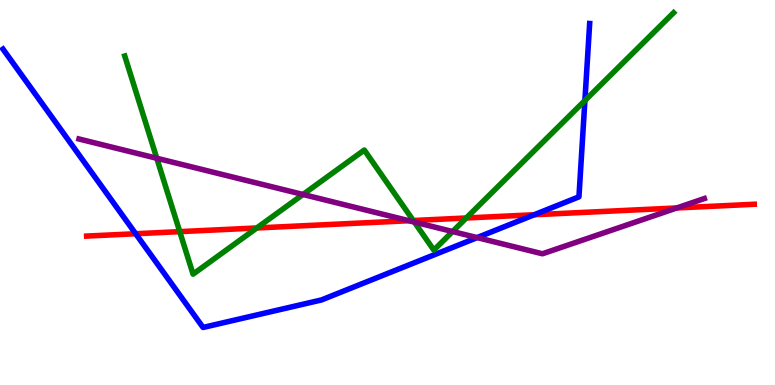[{'lines': ['blue', 'red'], 'intersections': [{'x': 1.75, 'y': 3.93}, {'x': 6.89, 'y': 4.42}]}, {'lines': ['green', 'red'], 'intersections': [{'x': 2.32, 'y': 3.98}, {'x': 3.31, 'y': 4.08}, {'x': 5.33, 'y': 4.27}, {'x': 6.02, 'y': 4.34}]}, {'lines': ['purple', 'red'], 'intersections': [{'x': 5.28, 'y': 4.27}, {'x': 8.73, 'y': 4.6}]}, {'lines': ['blue', 'green'], 'intersections': [{'x': 7.55, 'y': 7.39}]}, {'lines': ['blue', 'purple'], 'intersections': [{'x': 6.16, 'y': 3.83}]}, {'lines': ['green', 'purple'], 'intersections': [{'x': 2.02, 'y': 5.89}, {'x': 3.91, 'y': 4.95}, {'x': 5.35, 'y': 4.23}, {'x': 5.84, 'y': 3.99}]}]